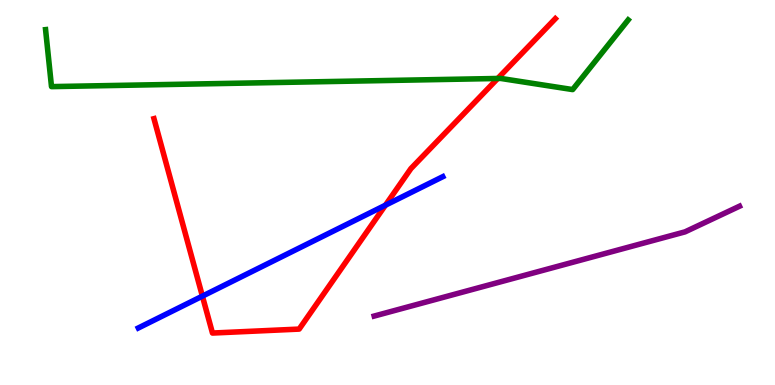[{'lines': ['blue', 'red'], 'intersections': [{'x': 2.61, 'y': 2.31}, {'x': 4.97, 'y': 4.67}]}, {'lines': ['green', 'red'], 'intersections': [{'x': 6.42, 'y': 7.96}]}, {'lines': ['purple', 'red'], 'intersections': []}, {'lines': ['blue', 'green'], 'intersections': []}, {'lines': ['blue', 'purple'], 'intersections': []}, {'lines': ['green', 'purple'], 'intersections': []}]